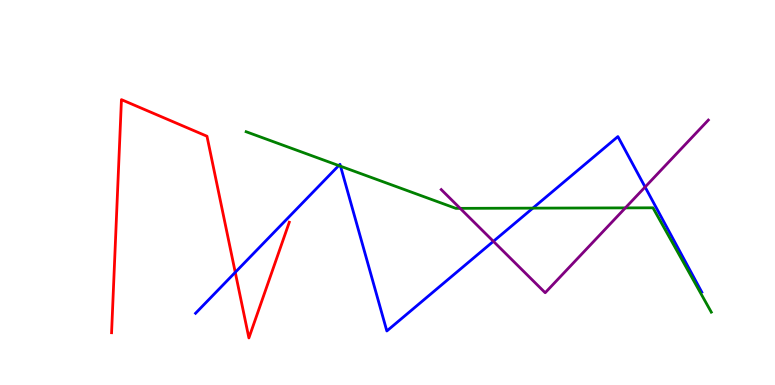[{'lines': ['blue', 'red'], 'intersections': [{'x': 3.04, 'y': 2.93}]}, {'lines': ['green', 'red'], 'intersections': []}, {'lines': ['purple', 'red'], 'intersections': []}, {'lines': ['blue', 'green'], 'intersections': [{'x': 4.37, 'y': 5.7}, {'x': 4.39, 'y': 5.68}, {'x': 6.88, 'y': 4.59}]}, {'lines': ['blue', 'purple'], 'intersections': [{'x': 6.37, 'y': 3.73}, {'x': 8.32, 'y': 5.14}]}, {'lines': ['green', 'purple'], 'intersections': [{'x': 5.94, 'y': 4.59}, {'x': 8.07, 'y': 4.6}]}]